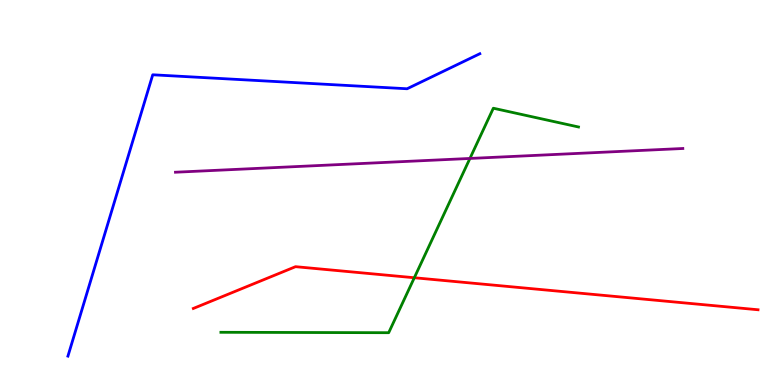[{'lines': ['blue', 'red'], 'intersections': []}, {'lines': ['green', 'red'], 'intersections': [{'x': 5.35, 'y': 2.79}]}, {'lines': ['purple', 'red'], 'intersections': []}, {'lines': ['blue', 'green'], 'intersections': []}, {'lines': ['blue', 'purple'], 'intersections': []}, {'lines': ['green', 'purple'], 'intersections': [{'x': 6.06, 'y': 5.88}]}]